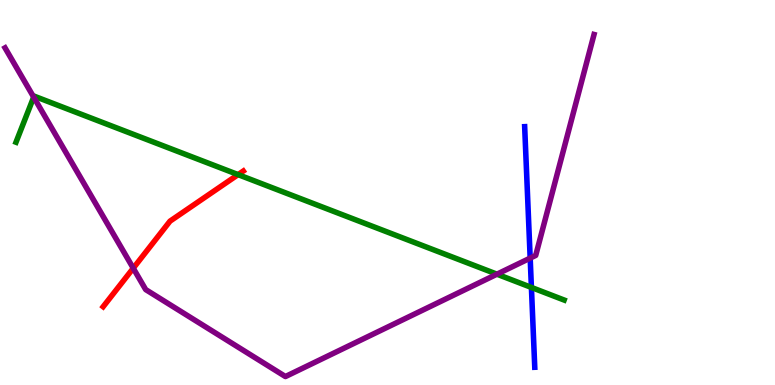[{'lines': ['blue', 'red'], 'intersections': []}, {'lines': ['green', 'red'], 'intersections': [{'x': 3.07, 'y': 5.46}]}, {'lines': ['purple', 'red'], 'intersections': [{'x': 1.72, 'y': 3.03}]}, {'lines': ['blue', 'green'], 'intersections': [{'x': 6.86, 'y': 2.53}]}, {'lines': ['blue', 'purple'], 'intersections': [{'x': 6.84, 'y': 3.3}]}, {'lines': ['green', 'purple'], 'intersections': [{'x': 0.435, 'y': 7.48}, {'x': 6.41, 'y': 2.88}]}]